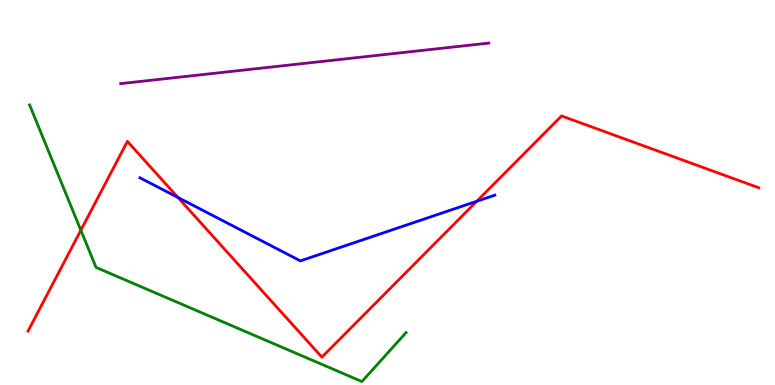[{'lines': ['blue', 'red'], 'intersections': [{'x': 2.3, 'y': 4.87}, {'x': 6.15, 'y': 4.77}]}, {'lines': ['green', 'red'], 'intersections': [{'x': 1.04, 'y': 4.02}]}, {'lines': ['purple', 'red'], 'intersections': []}, {'lines': ['blue', 'green'], 'intersections': []}, {'lines': ['blue', 'purple'], 'intersections': []}, {'lines': ['green', 'purple'], 'intersections': []}]